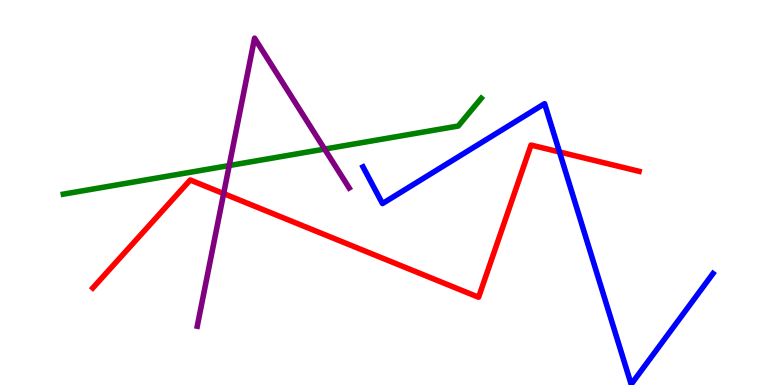[{'lines': ['blue', 'red'], 'intersections': [{'x': 7.22, 'y': 6.05}]}, {'lines': ['green', 'red'], 'intersections': []}, {'lines': ['purple', 'red'], 'intersections': [{'x': 2.89, 'y': 4.97}]}, {'lines': ['blue', 'green'], 'intersections': []}, {'lines': ['blue', 'purple'], 'intersections': []}, {'lines': ['green', 'purple'], 'intersections': [{'x': 2.96, 'y': 5.7}, {'x': 4.19, 'y': 6.13}]}]